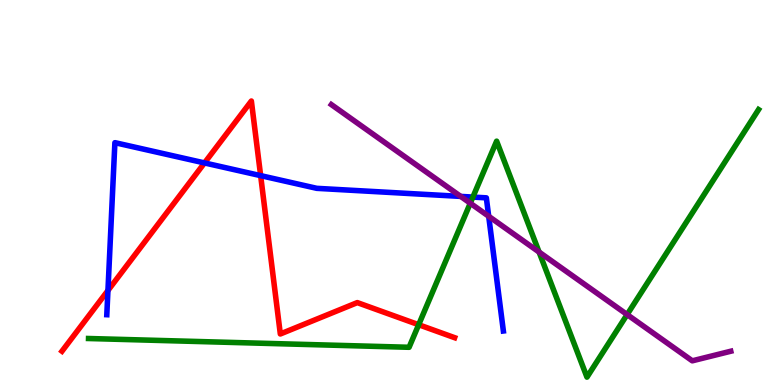[{'lines': ['blue', 'red'], 'intersections': [{'x': 1.39, 'y': 2.45}, {'x': 2.64, 'y': 5.77}, {'x': 3.36, 'y': 5.44}]}, {'lines': ['green', 'red'], 'intersections': [{'x': 5.4, 'y': 1.57}]}, {'lines': ['purple', 'red'], 'intersections': []}, {'lines': ['blue', 'green'], 'intersections': [{'x': 6.1, 'y': 4.88}]}, {'lines': ['blue', 'purple'], 'intersections': [{'x': 5.94, 'y': 4.9}, {'x': 6.31, 'y': 4.38}]}, {'lines': ['green', 'purple'], 'intersections': [{'x': 6.07, 'y': 4.72}, {'x': 6.96, 'y': 3.45}, {'x': 8.09, 'y': 1.83}]}]